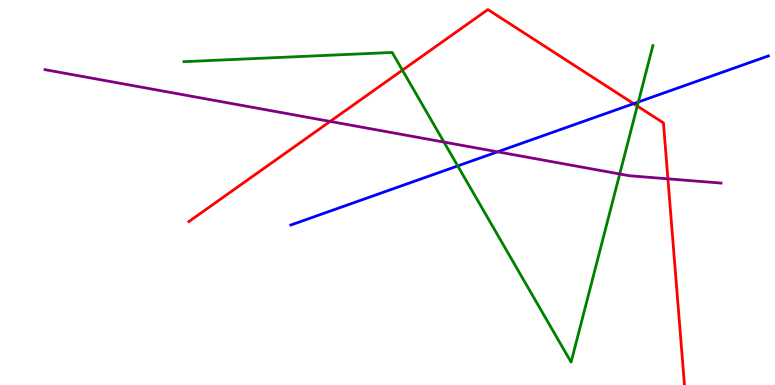[{'lines': ['blue', 'red'], 'intersections': [{'x': 8.18, 'y': 7.31}]}, {'lines': ['green', 'red'], 'intersections': [{'x': 5.19, 'y': 8.18}, {'x': 8.22, 'y': 7.25}]}, {'lines': ['purple', 'red'], 'intersections': [{'x': 4.26, 'y': 6.85}, {'x': 8.62, 'y': 5.35}]}, {'lines': ['blue', 'green'], 'intersections': [{'x': 5.91, 'y': 5.69}, {'x': 8.24, 'y': 7.35}]}, {'lines': ['blue', 'purple'], 'intersections': [{'x': 6.42, 'y': 6.06}]}, {'lines': ['green', 'purple'], 'intersections': [{'x': 5.73, 'y': 6.31}, {'x': 8.0, 'y': 5.48}]}]